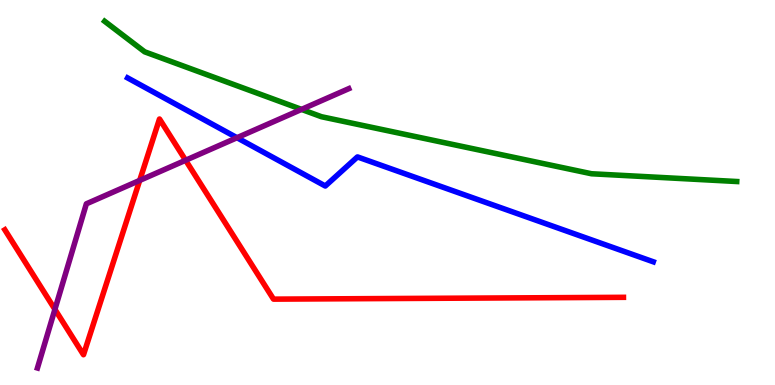[{'lines': ['blue', 'red'], 'intersections': []}, {'lines': ['green', 'red'], 'intersections': []}, {'lines': ['purple', 'red'], 'intersections': [{'x': 0.709, 'y': 1.96}, {'x': 1.8, 'y': 5.31}, {'x': 2.4, 'y': 5.84}]}, {'lines': ['blue', 'green'], 'intersections': []}, {'lines': ['blue', 'purple'], 'intersections': [{'x': 3.06, 'y': 6.42}]}, {'lines': ['green', 'purple'], 'intersections': [{'x': 3.89, 'y': 7.16}]}]